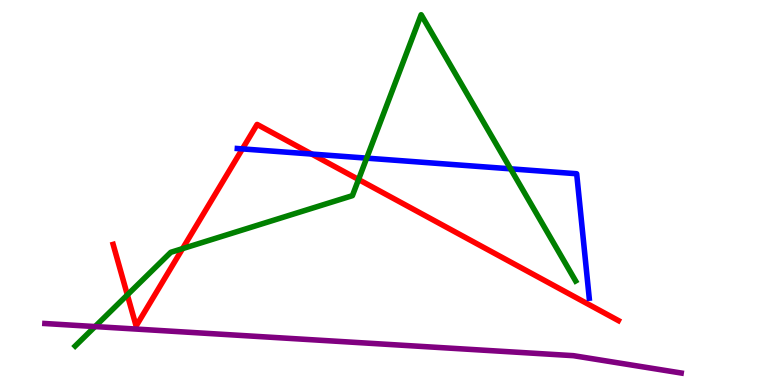[{'lines': ['blue', 'red'], 'intersections': [{'x': 3.13, 'y': 6.13}, {'x': 4.02, 'y': 6.0}]}, {'lines': ['green', 'red'], 'intersections': [{'x': 1.64, 'y': 2.34}, {'x': 2.36, 'y': 3.54}, {'x': 4.63, 'y': 5.34}]}, {'lines': ['purple', 'red'], 'intersections': []}, {'lines': ['blue', 'green'], 'intersections': [{'x': 4.73, 'y': 5.89}, {'x': 6.59, 'y': 5.61}]}, {'lines': ['blue', 'purple'], 'intersections': []}, {'lines': ['green', 'purple'], 'intersections': [{'x': 1.23, 'y': 1.52}]}]